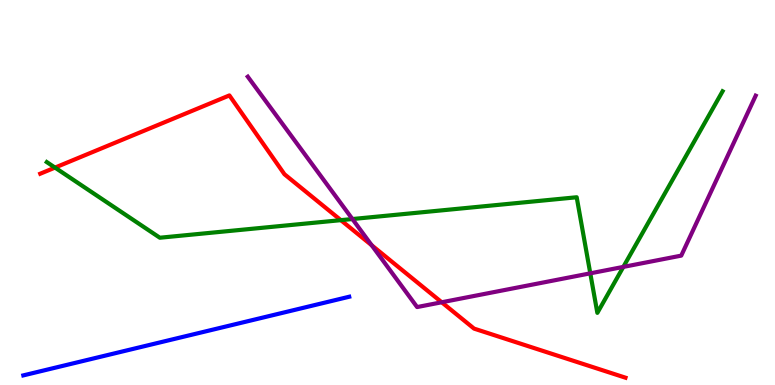[{'lines': ['blue', 'red'], 'intersections': []}, {'lines': ['green', 'red'], 'intersections': [{'x': 0.71, 'y': 5.65}, {'x': 4.4, 'y': 4.28}]}, {'lines': ['purple', 'red'], 'intersections': [{'x': 4.8, 'y': 3.63}, {'x': 5.7, 'y': 2.15}]}, {'lines': ['blue', 'green'], 'intersections': []}, {'lines': ['blue', 'purple'], 'intersections': []}, {'lines': ['green', 'purple'], 'intersections': [{'x': 4.55, 'y': 4.31}, {'x': 7.62, 'y': 2.9}, {'x': 8.04, 'y': 3.07}]}]